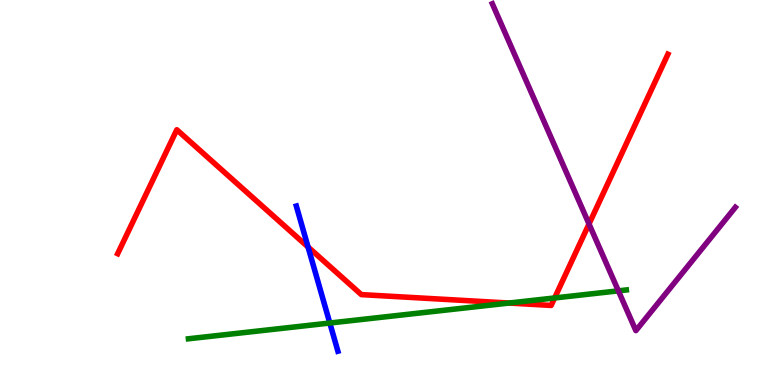[{'lines': ['blue', 'red'], 'intersections': [{'x': 3.97, 'y': 3.58}]}, {'lines': ['green', 'red'], 'intersections': [{'x': 6.57, 'y': 2.13}, {'x': 7.16, 'y': 2.26}]}, {'lines': ['purple', 'red'], 'intersections': [{'x': 7.6, 'y': 4.18}]}, {'lines': ['blue', 'green'], 'intersections': [{'x': 4.26, 'y': 1.61}]}, {'lines': ['blue', 'purple'], 'intersections': []}, {'lines': ['green', 'purple'], 'intersections': [{'x': 7.98, 'y': 2.45}]}]